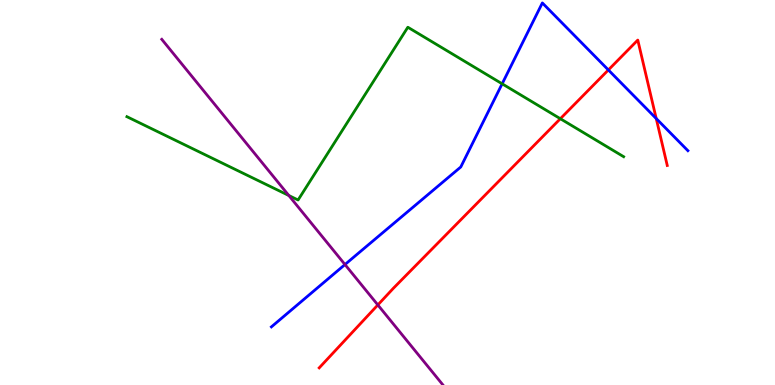[{'lines': ['blue', 'red'], 'intersections': [{'x': 7.85, 'y': 8.18}, {'x': 8.47, 'y': 6.92}]}, {'lines': ['green', 'red'], 'intersections': [{'x': 7.23, 'y': 6.92}]}, {'lines': ['purple', 'red'], 'intersections': [{'x': 4.88, 'y': 2.08}]}, {'lines': ['blue', 'green'], 'intersections': [{'x': 6.48, 'y': 7.82}]}, {'lines': ['blue', 'purple'], 'intersections': [{'x': 4.45, 'y': 3.13}]}, {'lines': ['green', 'purple'], 'intersections': [{'x': 3.73, 'y': 4.92}]}]